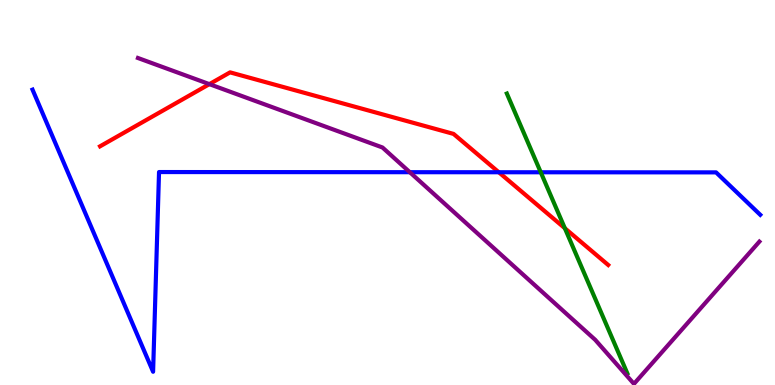[{'lines': ['blue', 'red'], 'intersections': [{'x': 6.44, 'y': 5.53}]}, {'lines': ['green', 'red'], 'intersections': [{'x': 7.29, 'y': 4.07}]}, {'lines': ['purple', 'red'], 'intersections': [{'x': 2.7, 'y': 7.81}]}, {'lines': ['blue', 'green'], 'intersections': [{'x': 6.98, 'y': 5.53}]}, {'lines': ['blue', 'purple'], 'intersections': [{'x': 5.29, 'y': 5.53}]}, {'lines': ['green', 'purple'], 'intersections': []}]